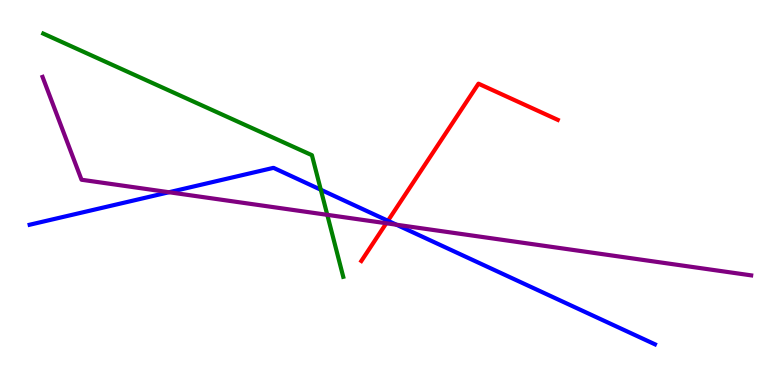[{'lines': ['blue', 'red'], 'intersections': [{'x': 5.01, 'y': 4.27}]}, {'lines': ['green', 'red'], 'intersections': []}, {'lines': ['purple', 'red'], 'intersections': [{'x': 4.98, 'y': 4.2}]}, {'lines': ['blue', 'green'], 'intersections': [{'x': 4.14, 'y': 5.07}]}, {'lines': ['blue', 'purple'], 'intersections': [{'x': 2.18, 'y': 5.01}, {'x': 5.12, 'y': 4.16}]}, {'lines': ['green', 'purple'], 'intersections': [{'x': 4.22, 'y': 4.42}]}]